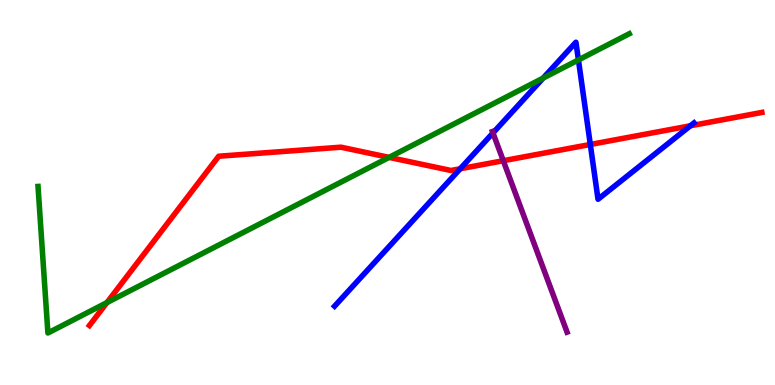[{'lines': ['blue', 'red'], 'intersections': [{'x': 5.94, 'y': 5.62}, {'x': 7.62, 'y': 6.25}, {'x': 8.91, 'y': 6.73}]}, {'lines': ['green', 'red'], 'intersections': [{'x': 1.38, 'y': 2.14}, {'x': 5.02, 'y': 5.91}]}, {'lines': ['purple', 'red'], 'intersections': [{'x': 6.49, 'y': 5.83}]}, {'lines': ['blue', 'green'], 'intersections': [{'x': 7.01, 'y': 7.97}, {'x': 7.46, 'y': 8.44}]}, {'lines': ['blue', 'purple'], 'intersections': [{'x': 6.36, 'y': 6.55}]}, {'lines': ['green', 'purple'], 'intersections': []}]